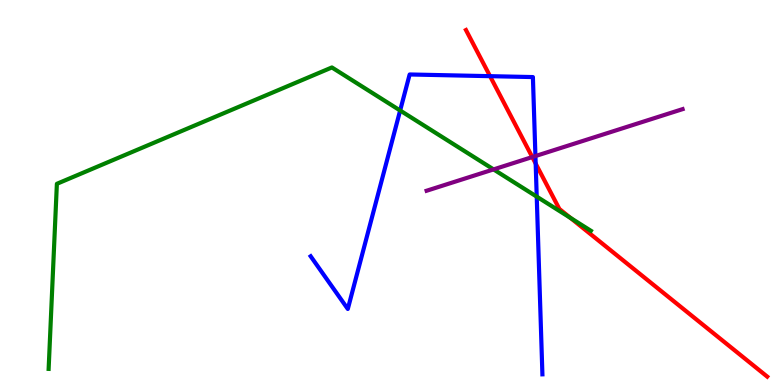[{'lines': ['blue', 'red'], 'intersections': [{'x': 6.32, 'y': 8.02}, {'x': 6.91, 'y': 5.75}]}, {'lines': ['green', 'red'], 'intersections': [{'x': 7.36, 'y': 4.34}]}, {'lines': ['purple', 'red'], 'intersections': [{'x': 6.87, 'y': 5.92}]}, {'lines': ['blue', 'green'], 'intersections': [{'x': 5.16, 'y': 7.13}, {'x': 6.93, 'y': 4.89}]}, {'lines': ['blue', 'purple'], 'intersections': [{'x': 6.91, 'y': 5.95}]}, {'lines': ['green', 'purple'], 'intersections': [{'x': 6.37, 'y': 5.6}]}]